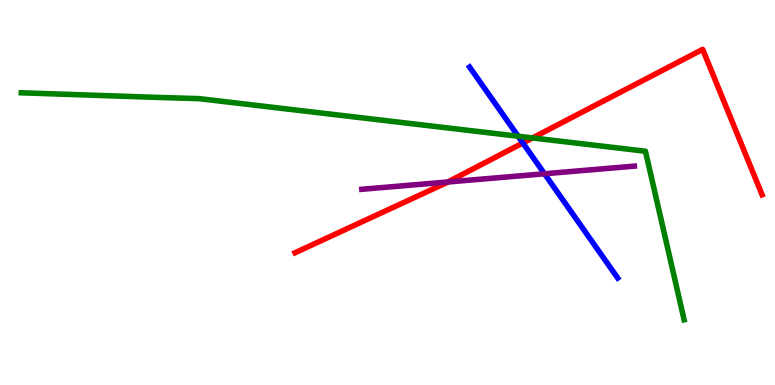[{'lines': ['blue', 'red'], 'intersections': [{'x': 6.75, 'y': 6.29}]}, {'lines': ['green', 'red'], 'intersections': [{'x': 6.87, 'y': 6.42}]}, {'lines': ['purple', 'red'], 'intersections': [{'x': 5.78, 'y': 5.27}]}, {'lines': ['blue', 'green'], 'intersections': [{'x': 6.69, 'y': 6.46}]}, {'lines': ['blue', 'purple'], 'intersections': [{'x': 7.03, 'y': 5.49}]}, {'lines': ['green', 'purple'], 'intersections': []}]